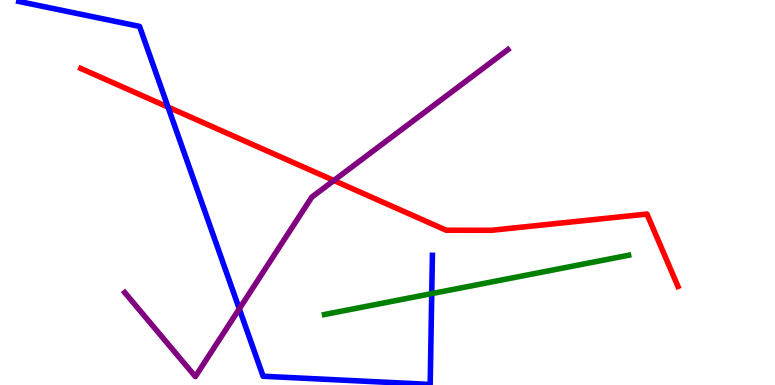[{'lines': ['blue', 'red'], 'intersections': [{'x': 2.17, 'y': 7.22}]}, {'lines': ['green', 'red'], 'intersections': []}, {'lines': ['purple', 'red'], 'intersections': [{'x': 4.31, 'y': 5.31}]}, {'lines': ['blue', 'green'], 'intersections': [{'x': 5.57, 'y': 2.37}]}, {'lines': ['blue', 'purple'], 'intersections': [{'x': 3.09, 'y': 1.98}]}, {'lines': ['green', 'purple'], 'intersections': []}]